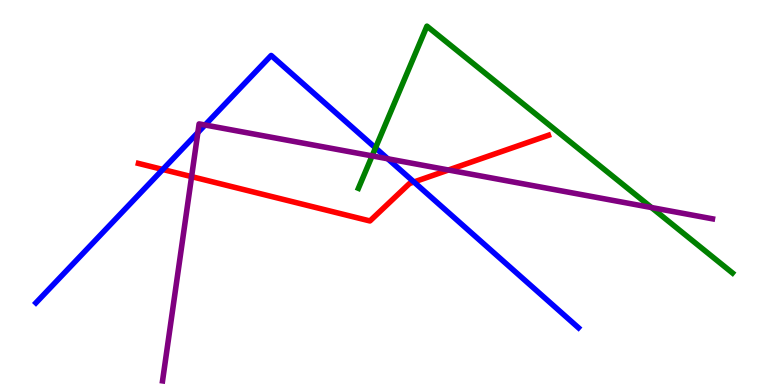[{'lines': ['blue', 'red'], 'intersections': [{'x': 2.1, 'y': 5.6}, {'x': 5.34, 'y': 5.27}]}, {'lines': ['green', 'red'], 'intersections': []}, {'lines': ['purple', 'red'], 'intersections': [{'x': 2.47, 'y': 5.41}, {'x': 5.79, 'y': 5.58}]}, {'lines': ['blue', 'green'], 'intersections': [{'x': 4.84, 'y': 6.16}]}, {'lines': ['blue', 'purple'], 'intersections': [{'x': 2.55, 'y': 6.56}, {'x': 2.65, 'y': 6.75}, {'x': 5.0, 'y': 5.88}]}, {'lines': ['green', 'purple'], 'intersections': [{'x': 4.8, 'y': 5.95}, {'x': 8.41, 'y': 4.61}]}]